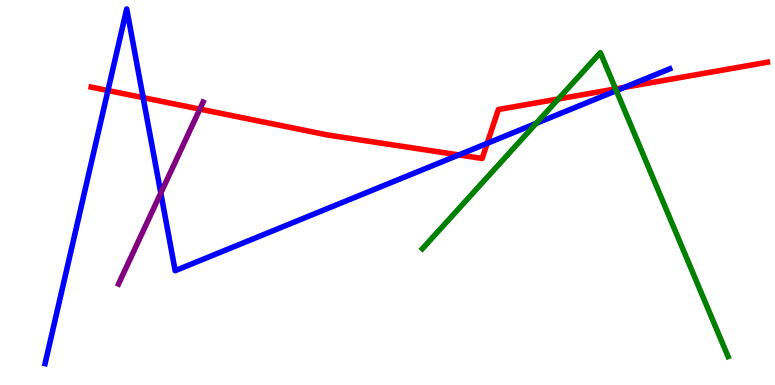[{'lines': ['blue', 'red'], 'intersections': [{'x': 1.39, 'y': 7.65}, {'x': 1.85, 'y': 7.46}, {'x': 5.92, 'y': 5.98}, {'x': 6.29, 'y': 6.28}, {'x': 8.06, 'y': 7.73}]}, {'lines': ['green', 'red'], 'intersections': [{'x': 7.2, 'y': 7.43}, {'x': 7.94, 'y': 7.69}]}, {'lines': ['purple', 'red'], 'intersections': [{'x': 2.58, 'y': 7.17}]}, {'lines': ['blue', 'green'], 'intersections': [{'x': 6.92, 'y': 6.8}, {'x': 7.95, 'y': 7.65}]}, {'lines': ['blue', 'purple'], 'intersections': [{'x': 2.07, 'y': 4.99}]}, {'lines': ['green', 'purple'], 'intersections': []}]